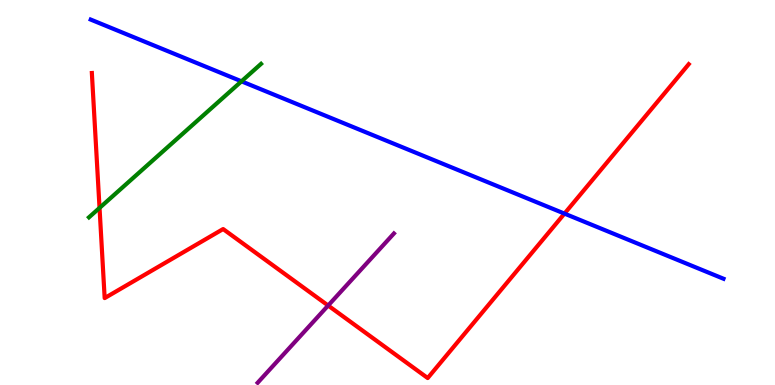[{'lines': ['blue', 'red'], 'intersections': [{'x': 7.28, 'y': 4.45}]}, {'lines': ['green', 'red'], 'intersections': [{'x': 1.28, 'y': 4.6}]}, {'lines': ['purple', 'red'], 'intersections': [{'x': 4.23, 'y': 2.06}]}, {'lines': ['blue', 'green'], 'intersections': [{'x': 3.12, 'y': 7.89}]}, {'lines': ['blue', 'purple'], 'intersections': []}, {'lines': ['green', 'purple'], 'intersections': []}]